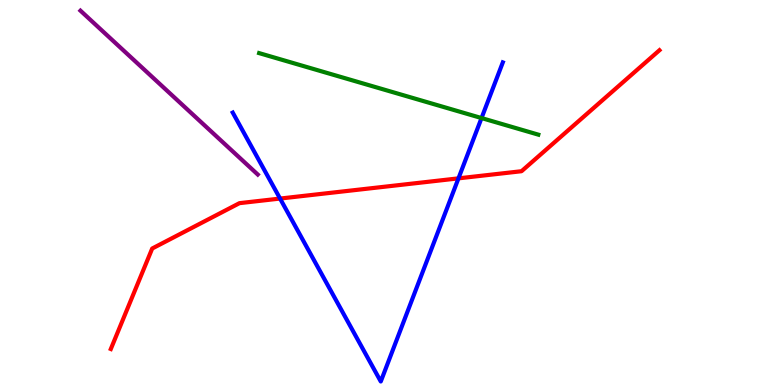[{'lines': ['blue', 'red'], 'intersections': [{'x': 3.61, 'y': 4.84}, {'x': 5.92, 'y': 5.37}]}, {'lines': ['green', 'red'], 'intersections': []}, {'lines': ['purple', 'red'], 'intersections': []}, {'lines': ['blue', 'green'], 'intersections': [{'x': 6.21, 'y': 6.93}]}, {'lines': ['blue', 'purple'], 'intersections': []}, {'lines': ['green', 'purple'], 'intersections': []}]